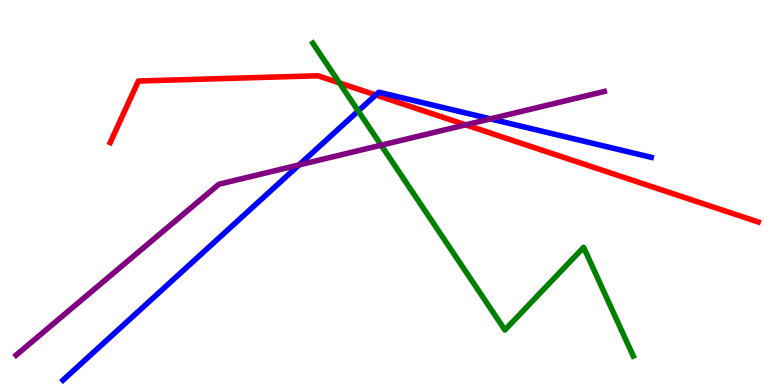[{'lines': ['blue', 'red'], 'intersections': [{'x': 4.85, 'y': 7.53}]}, {'lines': ['green', 'red'], 'intersections': [{'x': 4.38, 'y': 7.85}]}, {'lines': ['purple', 'red'], 'intersections': [{'x': 6.01, 'y': 6.76}]}, {'lines': ['blue', 'green'], 'intersections': [{'x': 4.62, 'y': 7.12}]}, {'lines': ['blue', 'purple'], 'intersections': [{'x': 3.86, 'y': 5.72}, {'x': 6.33, 'y': 6.91}]}, {'lines': ['green', 'purple'], 'intersections': [{'x': 4.92, 'y': 6.23}]}]